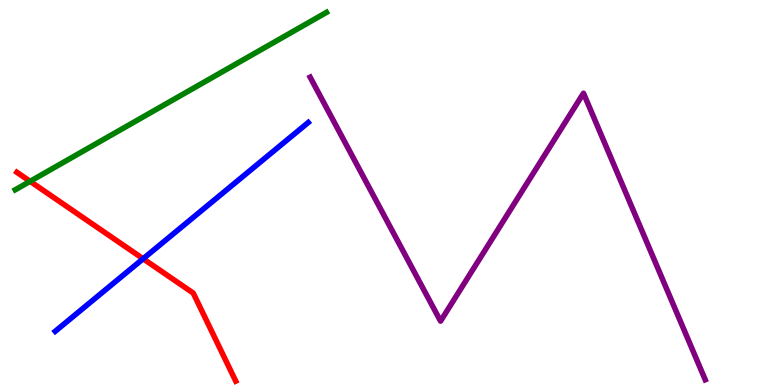[{'lines': ['blue', 'red'], 'intersections': [{'x': 1.85, 'y': 3.28}]}, {'lines': ['green', 'red'], 'intersections': [{'x': 0.388, 'y': 5.29}]}, {'lines': ['purple', 'red'], 'intersections': []}, {'lines': ['blue', 'green'], 'intersections': []}, {'lines': ['blue', 'purple'], 'intersections': []}, {'lines': ['green', 'purple'], 'intersections': []}]